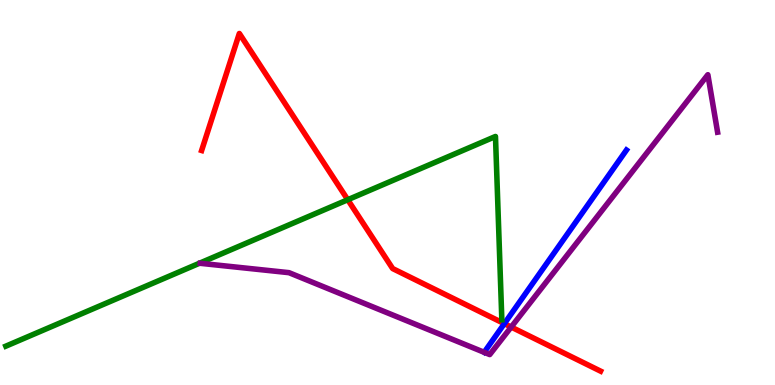[{'lines': ['blue', 'red'], 'intersections': [{'x': 6.51, 'y': 1.59}]}, {'lines': ['green', 'red'], 'intersections': [{'x': 4.49, 'y': 4.81}]}, {'lines': ['purple', 'red'], 'intersections': [{'x': 6.6, 'y': 1.51}]}, {'lines': ['blue', 'green'], 'intersections': []}, {'lines': ['blue', 'purple'], 'intersections': []}, {'lines': ['green', 'purple'], 'intersections': []}]